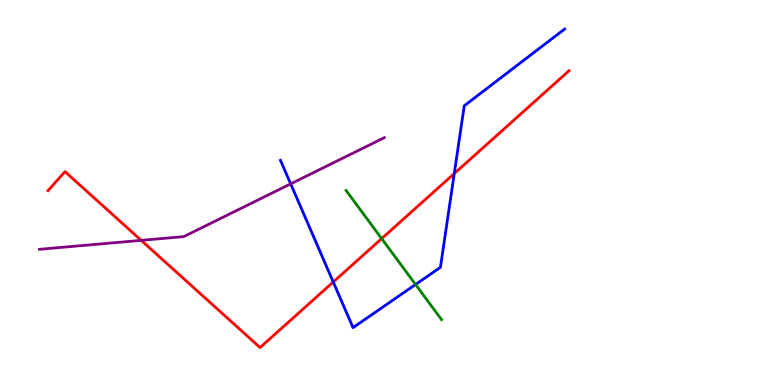[{'lines': ['blue', 'red'], 'intersections': [{'x': 4.3, 'y': 2.68}, {'x': 5.86, 'y': 5.49}]}, {'lines': ['green', 'red'], 'intersections': [{'x': 4.92, 'y': 3.8}]}, {'lines': ['purple', 'red'], 'intersections': [{'x': 1.82, 'y': 3.76}]}, {'lines': ['blue', 'green'], 'intersections': [{'x': 5.36, 'y': 2.61}]}, {'lines': ['blue', 'purple'], 'intersections': [{'x': 3.75, 'y': 5.22}]}, {'lines': ['green', 'purple'], 'intersections': []}]